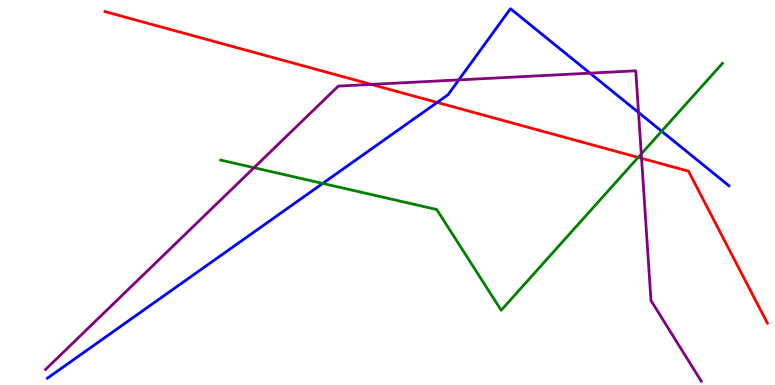[{'lines': ['blue', 'red'], 'intersections': [{'x': 5.64, 'y': 7.34}]}, {'lines': ['green', 'red'], 'intersections': [{'x': 8.23, 'y': 5.91}]}, {'lines': ['purple', 'red'], 'intersections': [{'x': 4.79, 'y': 7.81}, {'x': 8.28, 'y': 5.89}]}, {'lines': ['blue', 'green'], 'intersections': [{'x': 4.16, 'y': 5.24}, {'x': 8.54, 'y': 6.59}]}, {'lines': ['blue', 'purple'], 'intersections': [{'x': 5.92, 'y': 7.92}, {'x': 7.61, 'y': 8.1}, {'x': 8.24, 'y': 7.08}]}, {'lines': ['green', 'purple'], 'intersections': [{'x': 3.28, 'y': 5.64}, {'x': 8.27, 'y': 6.0}]}]